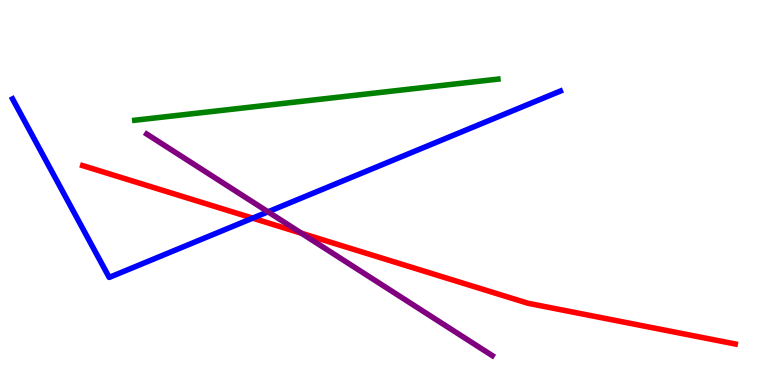[{'lines': ['blue', 'red'], 'intersections': [{'x': 3.26, 'y': 4.33}]}, {'lines': ['green', 'red'], 'intersections': []}, {'lines': ['purple', 'red'], 'intersections': [{'x': 3.89, 'y': 3.94}]}, {'lines': ['blue', 'green'], 'intersections': []}, {'lines': ['blue', 'purple'], 'intersections': [{'x': 3.46, 'y': 4.5}]}, {'lines': ['green', 'purple'], 'intersections': []}]